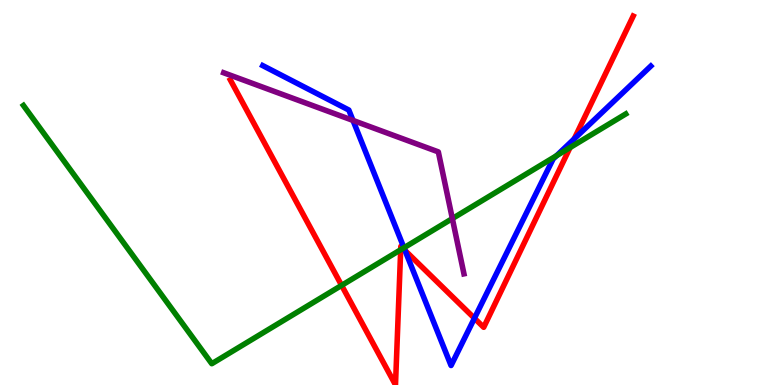[{'lines': ['blue', 'red'], 'intersections': [{'x': 5.23, 'y': 3.5}, {'x': 6.12, 'y': 1.73}, {'x': 7.41, 'y': 6.39}]}, {'lines': ['green', 'red'], 'intersections': [{'x': 4.41, 'y': 2.59}, {'x': 5.17, 'y': 3.51}, {'x': 5.2, 'y': 3.55}, {'x': 7.36, 'y': 6.17}]}, {'lines': ['purple', 'red'], 'intersections': []}, {'lines': ['blue', 'green'], 'intersections': [{'x': 5.21, 'y': 3.56}, {'x': 7.18, 'y': 5.96}]}, {'lines': ['blue', 'purple'], 'intersections': [{'x': 4.55, 'y': 6.87}]}, {'lines': ['green', 'purple'], 'intersections': [{'x': 5.84, 'y': 4.32}]}]